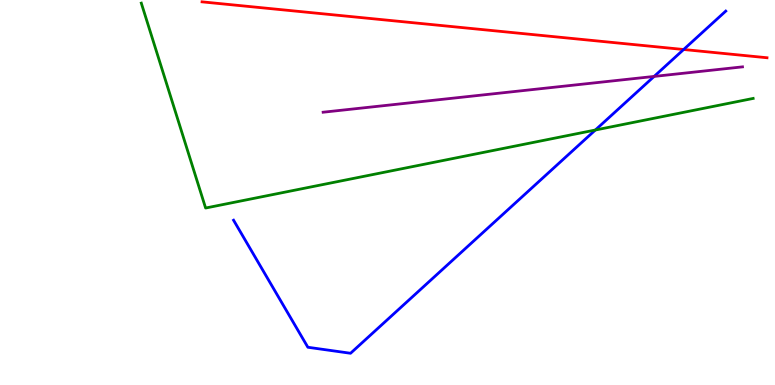[{'lines': ['blue', 'red'], 'intersections': [{'x': 8.82, 'y': 8.71}]}, {'lines': ['green', 'red'], 'intersections': []}, {'lines': ['purple', 'red'], 'intersections': []}, {'lines': ['blue', 'green'], 'intersections': [{'x': 7.68, 'y': 6.62}]}, {'lines': ['blue', 'purple'], 'intersections': [{'x': 8.44, 'y': 8.02}]}, {'lines': ['green', 'purple'], 'intersections': []}]